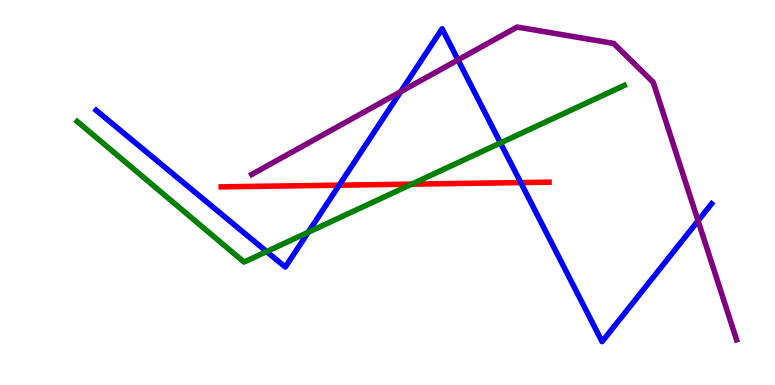[{'lines': ['blue', 'red'], 'intersections': [{'x': 4.38, 'y': 5.19}, {'x': 6.72, 'y': 5.26}]}, {'lines': ['green', 'red'], 'intersections': [{'x': 5.31, 'y': 5.22}]}, {'lines': ['purple', 'red'], 'intersections': []}, {'lines': ['blue', 'green'], 'intersections': [{'x': 3.44, 'y': 3.47}, {'x': 3.98, 'y': 3.97}, {'x': 6.46, 'y': 6.29}]}, {'lines': ['blue', 'purple'], 'intersections': [{'x': 5.17, 'y': 7.62}, {'x': 5.91, 'y': 8.44}, {'x': 9.01, 'y': 4.27}]}, {'lines': ['green', 'purple'], 'intersections': []}]